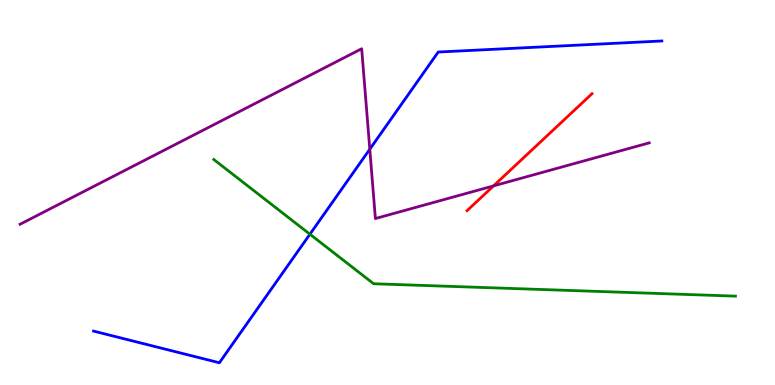[{'lines': ['blue', 'red'], 'intersections': []}, {'lines': ['green', 'red'], 'intersections': []}, {'lines': ['purple', 'red'], 'intersections': [{'x': 6.37, 'y': 5.17}]}, {'lines': ['blue', 'green'], 'intersections': [{'x': 4.0, 'y': 3.92}]}, {'lines': ['blue', 'purple'], 'intersections': [{'x': 4.77, 'y': 6.12}]}, {'lines': ['green', 'purple'], 'intersections': []}]